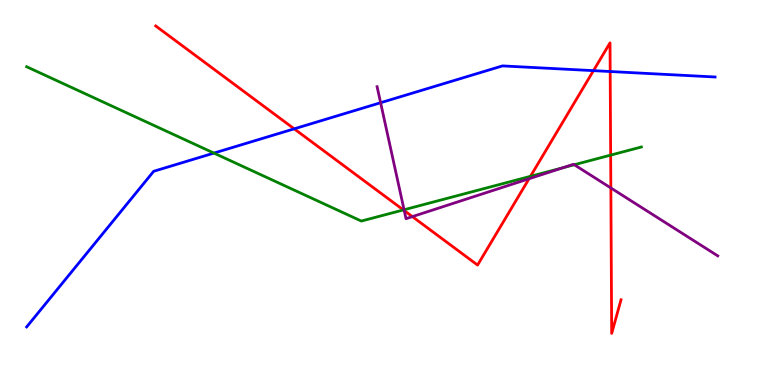[{'lines': ['blue', 'red'], 'intersections': [{'x': 3.8, 'y': 6.65}, {'x': 7.66, 'y': 8.16}, {'x': 7.87, 'y': 8.14}]}, {'lines': ['green', 'red'], 'intersections': [{'x': 5.2, 'y': 4.55}, {'x': 6.84, 'y': 5.42}, {'x': 7.88, 'y': 5.97}]}, {'lines': ['purple', 'red'], 'intersections': [{'x': 5.22, 'y': 4.53}, {'x': 5.32, 'y': 4.37}, {'x': 6.83, 'y': 5.36}, {'x': 7.88, 'y': 5.12}]}, {'lines': ['blue', 'green'], 'intersections': [{'x': 2.76, 'y': 6.02}]}, {'lines': ['blue', 'purple'], 'intersections': [{'x': 4.91, 'y': 7.33}]}, {'lines': ['green', 'purple'], 'intersections': [{'x': 5.21, 'y': 4.55}, {'x': 7.26, 'y': 5.64}, {'x': 7.41, 'y': 5.72}]}]